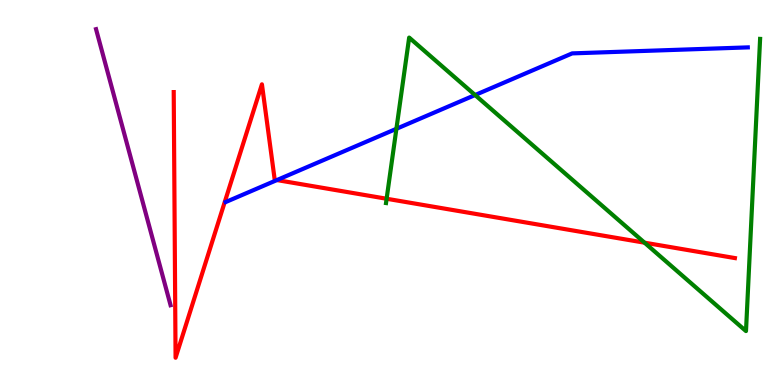[{'lines': ['blue', 'red'], 'intersections': [{'x': 3.57, 'y': 5.32}]}, {'lines': ['green', 'red'], 'intersections': [{'x': 4.99, 'y': 4.84}, {'x': 8.32, 'y': 3.7}]}, {'lines': ['purple', 'red'], 'intersections': []}, {'lines': ['blue', 'green'], 'intersections': [{'x': 5.11, 'y': 6.65}, {'x': 6.13, 'y': 7.53}]}, {'lines': ['blue', 'purple'], 'intersections': []}, {'lines': ['green', 'purple'], 'intersections': []}]